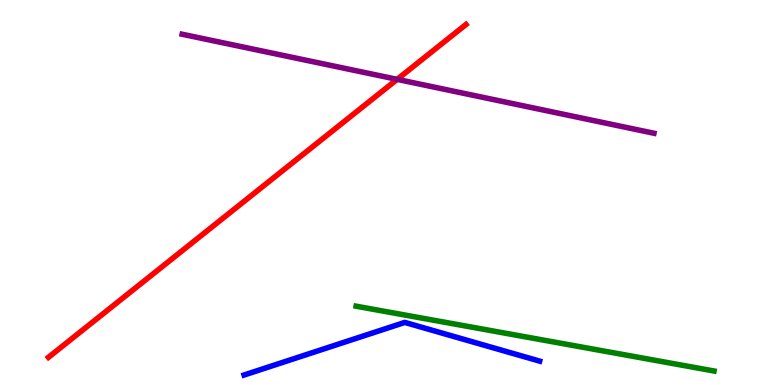[{'lines': ['blue', 'red'], 'intersections': []}, {'lines': ['green', 'red'], 'intersections': []}, {'lines': ['purple', 'red'], 'intersections': [{'x': 5.12, 'y': 7.94}]}, {'lines': ['blue', 'green'], 'intersections': []}, {'lines': ['blue', 'purple'], 'intersections': []}, {'lines': ['green', 'purple'], 'intersections': []}]